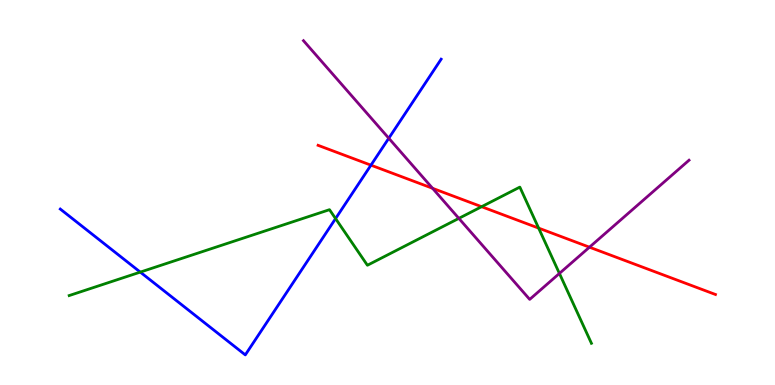[{'lines': ['blue', 'red'], 'intersections': [{'x': 4.79, 'y': 5.71}]}, {'lines': ['green', 'red'], 'intersections': [{'x': 6.21, 'y': 4.63}, {'x': 6.95, 'y': 4.08}]}, {'lines': ['purple', 'red'], 'intersections': [{'x': 5.58, 'y': 5.11}, {'x': 7.61, 'y': 3.58}]}, {'lines': ['blue', 'green'], 'intersections': [{'x': 1.81, 'y': 2.93}, {'x': 4.33, 'y': 4.32}]}, {'lines': ['blue', 'purple'], 'intersections': [{'x': 5.02, 'y': 6.41}]}, {'lines': ['green', 'purple'], 'intersections': [{'x': 5.92, 'y': 4.33}, {'x': 7.22, 'y': 2.9}]}]